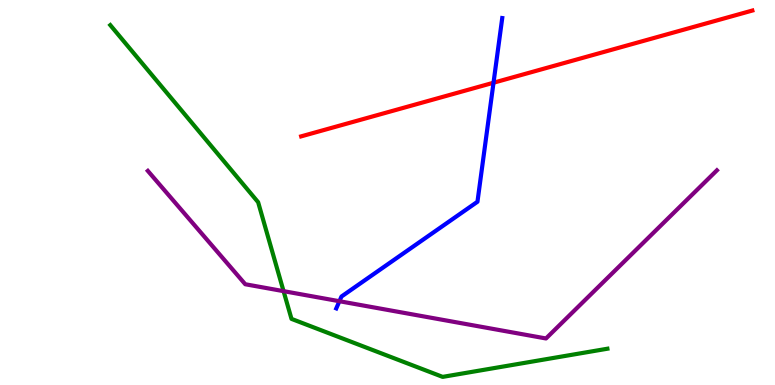[{'lines': ['blue', 'red'], 'intersections': [{'x': 6.37, 'y': 7.85}]}, {'lines': ['green', 'red'], 'intersections': []}, {'lines': ['purple', 'red'], 'intersections': []}, {'lines': ['blue', 'green'], 'intersections': []}, {'lines': ['blue', 'purple'], 'intersections': [{'x': 4.38, 'y': 2.18}]}, {'lines': ['green', 'purple'], 'intersections': [{'x': 3.66, 'y': 2.44}]}]